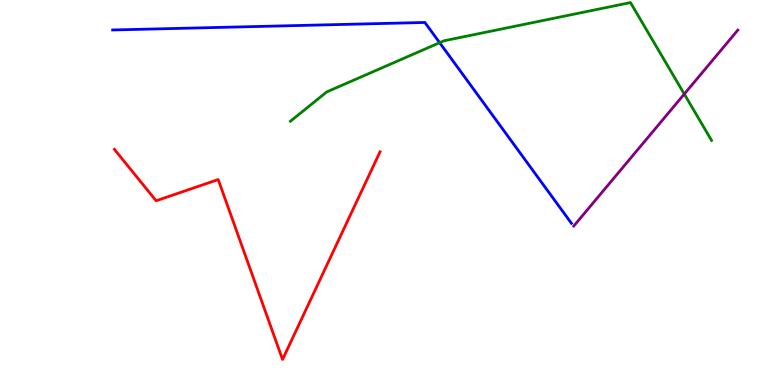[{'lines': ['blue', 'red'], 'intersections': []}, {'lines': ['green', 'red'], 'intersections': []}, {'lines': ['purple', 'red'], 'intersections': []}, {'lines': ['blue', 'green'], 'intersections': [{'x': 5.67, 'y': 8.89}]}, {'lines': ['blue', 'purple'], 'intersections': []}, {'lines': ['green', 'purple'], 'intersections': [{'x': 8.83, 'y': 7.56}]}]